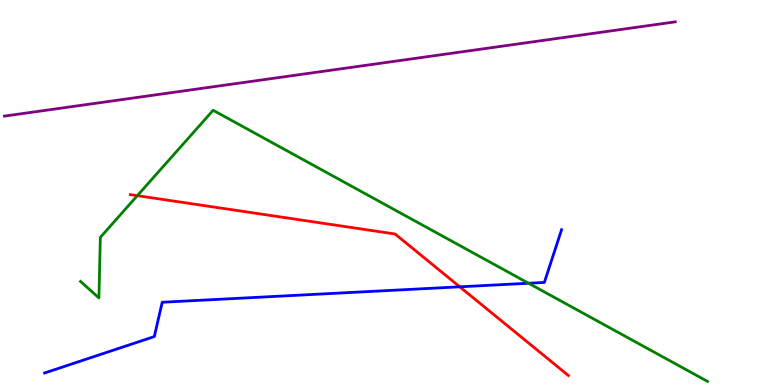[{'lines': ['blue', 'red'], 'intersections': [{'x': 5.93, 'y': 2.55}]}, {'lines': ['green', 'red'], 'intersections': [{'x': 1.77, 'y': 4.92}]}, {'lines': ['purple', 'red'], 'intersections': []}, {'lines': ['blue', 'green'], 'intersections': [{'x': 6.82, 'y': 2.64}]}, {'lines': ['blue', 'purple'], 'intersections': []}, {'lines': ['green', 'purple'], 'intersections': []}]